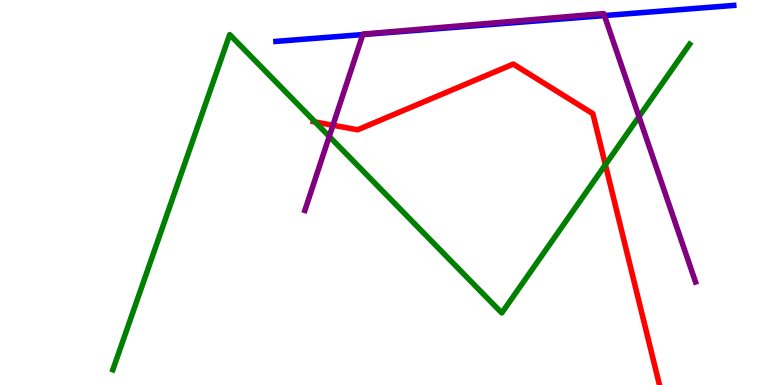[{'lines': ['blue', 'red'], 'intersections': []}, {'lines': ['green', 'red'], 'intersections': [{'x': 4.07, 'y': 6.83}, {'x': 7.81, 'y': 5.72}]}, {'lines': ['purple', 'red'], 'intersections': [{'x': 4.3, 'y': 6.75}]}, {'lines': ['blue', 'green'], 'intersections': []}, {'lines': ['blue', 'purple'], 'intersections': [{'x': 4.68, 'y': 9.1}, {'x': 7.8, 'y': 9.6}]}, {'lines': ['green', 'purple'], 'intersections': [{'x': 4.25, 'y': 6.46}, {'x': 8.25, 'y': 6.97}]}]